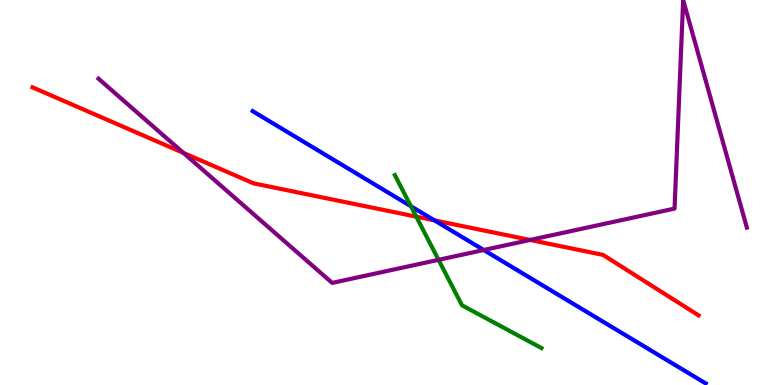[{'lines': ['blue', 'red'], 'intersections': [{'x': 5.61, 'y': 4.28}]}, {'lines': ['green', 'red'], 'intersections': [{'x': 5.37, 'y': 4.37}]}, {'lines': ['purple', 'red'], 'intersections': [{'x': 2.37, 'y': 6.03}, {'x': 6.84, 'y': 3.77}]}, {'lines': ['blue', 'green'], 'intersections': [{'x': 5.3, 'y': 4.64}]}, {'lines': ['blue', 'purple'], 'intersections': [{'x': 6.24, 'y': 3.51}]}, {'lines': ['green', 'purple'], 'intersections': [{'x': 5.66, 'y': 3.25}]}]